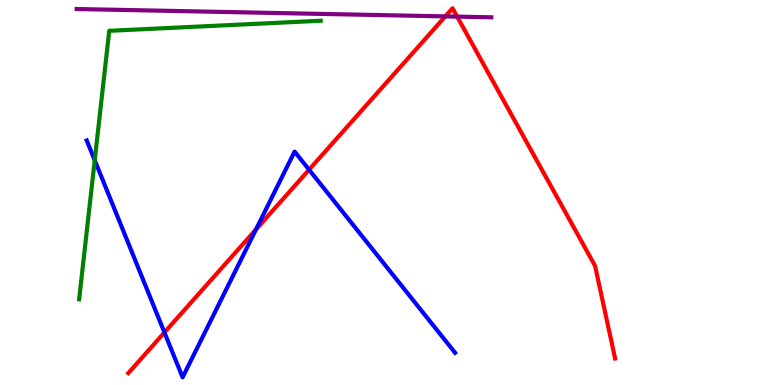[{'lines': ['blue', 'red'], 'intersections': [{'x': 2.12, 'y': 1.36}, {'x': 3.3, 'y': 4.04}, {'x': 3.99, 'y': 5.59}]}, {'lines': ['green', 'red'], 'intersections': []}, {'lines': ['purple', 'red'], 'intersections': [{'x': 5.75, 'y': 9.57}, {'x': 5.9, 'y': 9.57}]}, {'lines': ['blue', 'green'], 'intersections': [{'x': 1.22, 'y': 5.84}]}, {'lines': ['blue', 'purple'], 'intersections': []}, {'lines': ['green', 'purple'], 'intersections': []}]